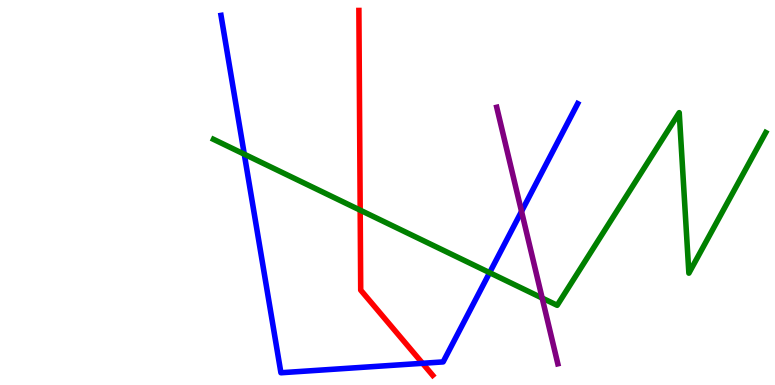[{'lines': ['blue', 'red'], 'intersections': [{'x': 5.45, 'y': 0.564}]}, {'lines': ['green', 'red'], 'intersections': [{'x': 4.65, 'y': 4.54}]}, {'lines': ['purple', 'red'], 'intersections': []}, {'lines': ['blue', 'green'], 'intersections': [{'x': 3.15, 'y': 6.0}, {'x': 6.32, 'y': 2.92}]}, {'lines': ['blue', 'purple'], 'intersections': [{'x': 6.73, 'y': 4.51}]}, {'lines': ['green', 'purple'], 'intersections': [{'x': 7.0, 'y': 2.26}]}]